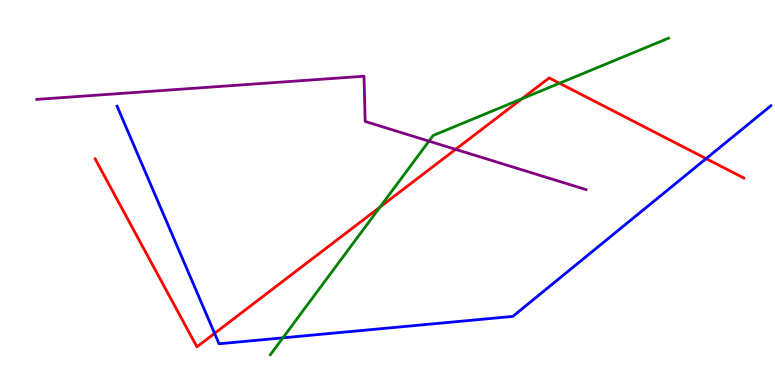[{'lines': ['blue', 'red'], 'intersections': [{'x': 2.77, 'y': 1.34}, {'x': 9.11, 'y': 5.88}]}, {'lines': ['green', 'red'], 'intersections': [{'x': 4.9, 'y': 4.62}, {'x': 6.73, 'y': 7.43}, {'x': 7.22, 'y': 7.84}]}, {'lines': ['purple', 'red'], 'intersections': [{'x': 5.88, 'y': 6.12}]}, {'lines': ['blue', 'green'], 'intersections': [{'x': 3.65, 'y': 1.22}]}, {'lines': ['blue', 'purple'], 'intersections': []}, {'lines': ['green', 'purple'], 'intersections': [{'x': 5.53, 'y': 6.33}]}]